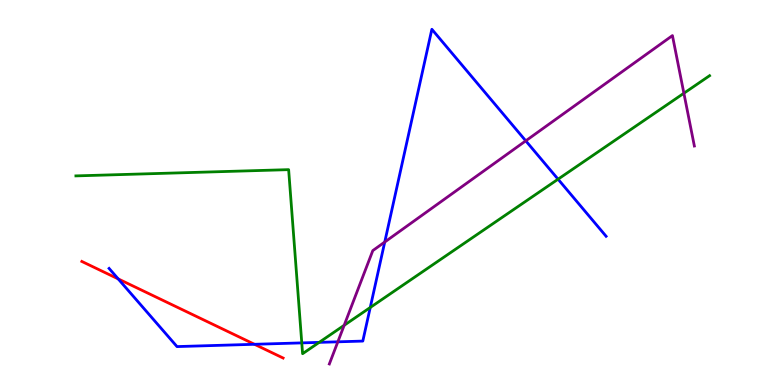[{'lines': ['blue', 'red'], 'intersections': [{'x': 1.53, 'y': 2.76}, {'x': 3.28, 'y': 1.06}]}, {'lines': ['green', 'red'], 'intersections': []}, {'lines': ['purple', 'red'], 'intersections': []}, {'lines': ['blue', 'green'], 'intersections': [{'x': 3.89, 'y': 1.09}, {'x': 4.12, 'y': 1.11}, {'x': 4.78, 'y': 2.01}, {'x': 7.2, 'y': 5.35}]}, {'lines': ['blue', 'purple'], 'intersections': [{'x': 4.36, 'y': 1.12}, {'x': 4.96, 'y': 3.71}, {'x': 6.78, 'y': 6.34}]}, {'lines': ['green', 'purple'], 'intersections': [{'x': 4.44, 'y': 1.55}, {'x': 8.82, 'y': 7.58}]}]